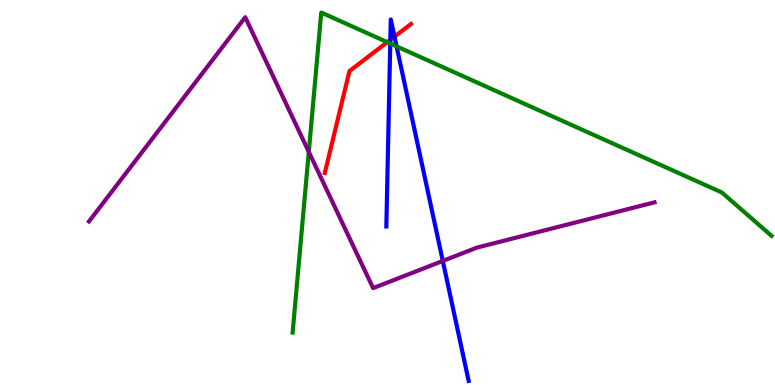[{'lines': ['blue', 'red'], 'intersections': [{'x': 5.04, 'y': 8.97}, {'x': 5.09, 'y': 9.05}]}, {'lines': ['green', 'red'], 'intersections': [{'x': 5.0, 'y': 8.9}]}, {'lines': ['purple', 'red'], 'intersections': []}, {'lines': ['blue', 'green'], 'intersections': [{'x': 5.04, 'y': 8.87}, {'x': 5.12, 'y': 8.8}]}, {'lines': ['blue', 'purple'], 'intersections': [{'x': 5.71, 'y': 3.22}]}, {'lines': ['green', 'purple'], 'intersections': [{'x': 3.98, 'y': 6.06}]}]